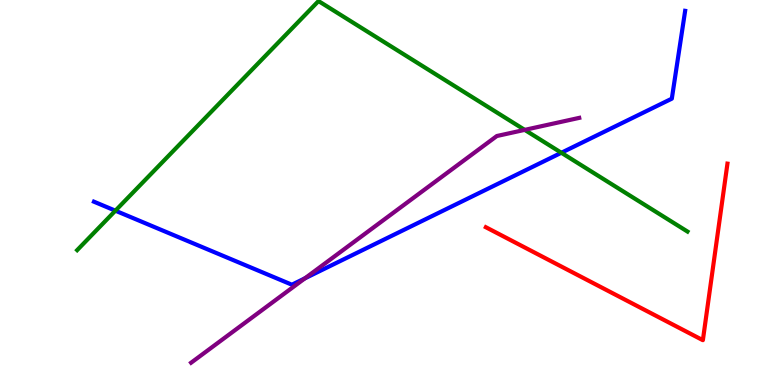[{'lines': ['blue', 'red'], 'intersections': []}, {'lines': ['green', 'red'], 'intersections': []}, {'lines': ['purple', 'red'], 'intersections': []}, {'lines': ['blue', 'green'], 'intersections': [{'x': 1.49, 'y': 4.53}, {'x': 7.24, 'y': 6.03}]}, {'lines': ['blue', 'purple'], 'intersections': [{'x': 3.93, 'y': 2.77}]}, {'lines': ['green', 'purple'], 'intersections': [{'x': 6.77, 'y': 6.63}]}]